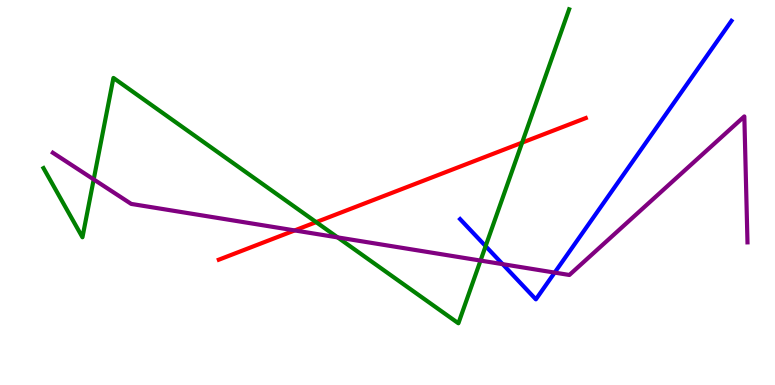[{'lines': ['blue', 'red'], 'intersections': []}, {'lines': ['green', 'red'], 'intersections': [{'x': 4.08, 'y': 4.23}, {'x': 6.74, 'y': 6.3}]}, {'lines': ['purple', 'red'], 'intersections': [{'x': 3.8, 'y': 4.01}]}, {'lines': ['blue', 'green'], 'intersections': [{'x': 6.27, 'y': 3.61}]}, {'lines': ['blue', 'purple'], 'intersections': [{'x': 6.49, 'y': 3.14}, {'x': 7.16, 'y': 2.92}]}, {'lines': ['green', 'purple'], 'intersections': [{'x': 1.21, 'y': 5.34}, {'x': 4.36, 'y': 3.83}, {'x': 6.2, 'y': 3.23}]}]